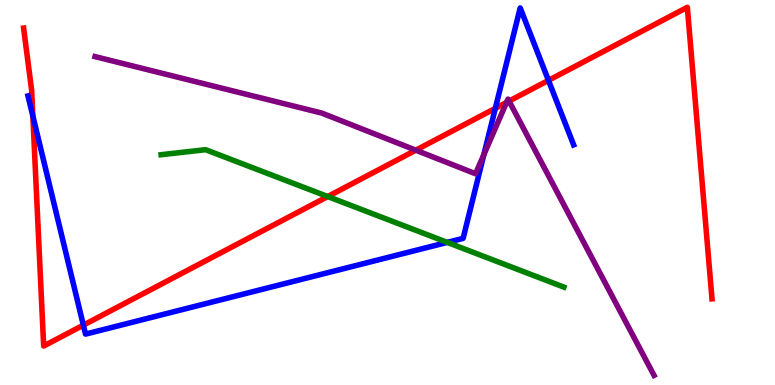[{'lines': ['blue', 'red'], 'intersections': [{'x': 0.424, 'y': 6.99}, {'x': 1.08, 'y': 1.55}, {'x': 6.39, 'y': 7.19}, {'x': 7.08, 'y': 7.91}]}, {'lines': ['green', 'red'], 'intersections': [{'x': 4.23, 'y': 4.9}]}, {'lines': ['purple', 'red'], 'intersections': [{'x': 5.37, 'y': 6.1}, {'x': 6.54, 'y': 7.34}, {'x': 6.57, 'y': 7.37}]}, {'lines': ['blue', 'green'], 'intersections': [{'x': 5.77, 'y': 3.7}]}, {'lines': ['blue', 'purple'], 'intersections': [{'x': 6.24, 'y': 5.98}]}, {'lines': ['green', 'purple'], 'intersections': []}]